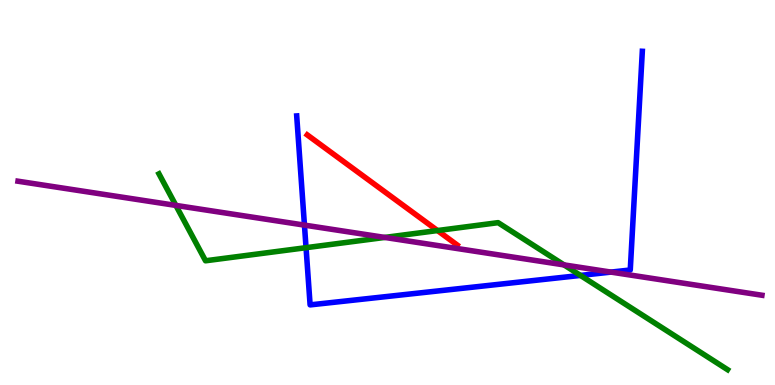[{'lines': ['blue', 'red'], 'intersections': []}, {'lines': ['green', 'red'], 'intersections': [{'x': 5.65, 'y': 4.01}]}, {'lines': ['purple', 'red'], 'intersections': []}, {'lines': ['blue', 'green'], 'intersections': [{'x': 3.95, 'y': 3.57}, {'x': 7.49, 'y': 2.85}]}, {'lines': ['blue', 'purple'], 'intersections': [{'x': 3.93, 'y': 4.15}, {'x': 7.88, 'y': 2.93}]}, {'lines': ['green', 'purple'], 'intersections': [{'x': 2.27, 'y': 4.66}, {'x': 4.96, 'y': 3.83}, {'x': 7.28, 'y': 3.12}]}]